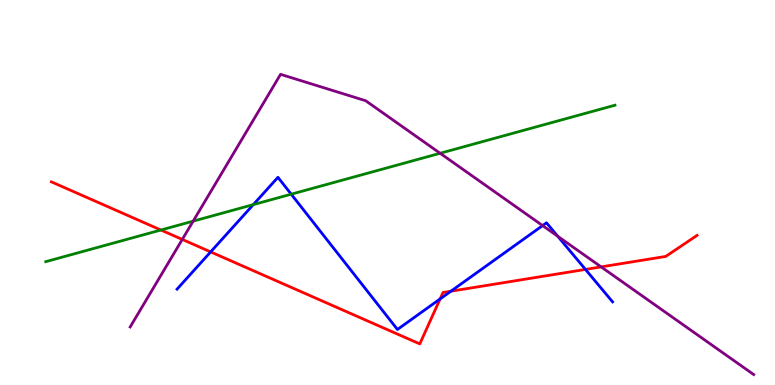[{'lines': ['blue', 'red'], 'intersections': [{'x': 2.72, 'y': 3.46}, {'x': 5.68, 'y': 2.24}, {'x': 5.82, 'y': 2.44}, {'x': 7.55, 'y': 3.0}]}, {'lines': ['green', 'red'], 'intersections': [{'x': 2.08, 'y': 4.03}]}, {'lines': ['purple', 'red'], 'intersections': [{'x': 2.35, 'y': 3.78}, {'x': 7.76, 'y': 3.07}]}, {'lines': ['blue', 'green'], 'intersections': [{'x': 3.27, 'y': 4.69}, {'x': 3.76, 'y': 4.96}]}, {'lines': ['blue', 'purple'], 'intersections': [{'x': 7.0, 'y': 4.14}, {'x': 7.2, 'y': 3.86}]}, {'lines': ['green', 'purple'], 'intersections': [{'x': 2.49, 'y': 4.26}, {'x': 5.68, 'y': 6.02}]}]